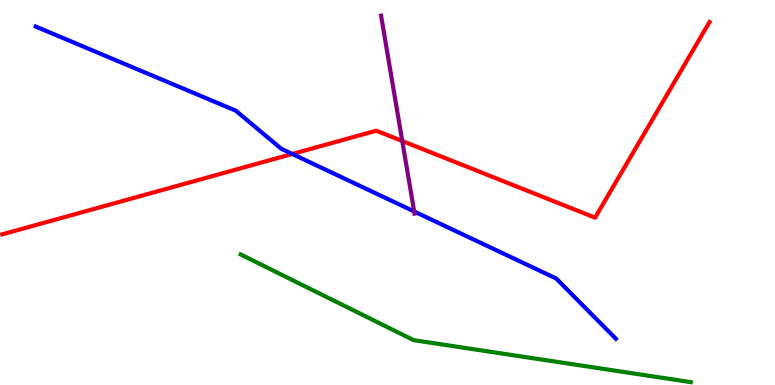[{'lines': ['blue', 'red'], 'intersections': [{'x': 3.77, 'y': 6.0}]}, {'lines': ['green', 'red'], 'intersections': []}, {'lines': ['purple', 'red'], 'intersections': [{'x': 5.19, 'y': 6.34}]}, {'lines': ['blue', 'green'], 'intersections': []}, {'lines': ['blue', 'purple'], 'intersections': [{'x': 5.34, 'y': 4.51}]}, {'lines': ['green', 'purple'], 'intersections': []}]